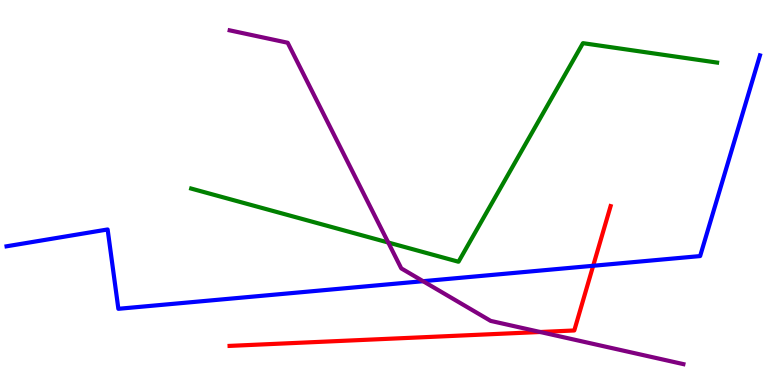[{'lines': ['blue', 'red'], 'intersections': [{'x': 7.65, 'y': 3.1}]}, {'lines': ['green', 'red'], 'intersections': []}, {'lines': ['purple', 'red'], 'intersections': [{'x': 6.97, 'y': 1.38}]}, {'lines': ['blue', 'green'], 'intersections': []}, {'lines': ['blue', 'purple'], 'intersections': [{'x': 5.46, 'y': 2.7}]}, {'lines': ['green', 'purple'], 'intersections': [{'x': 5.01, 'y': 3.7}]}]